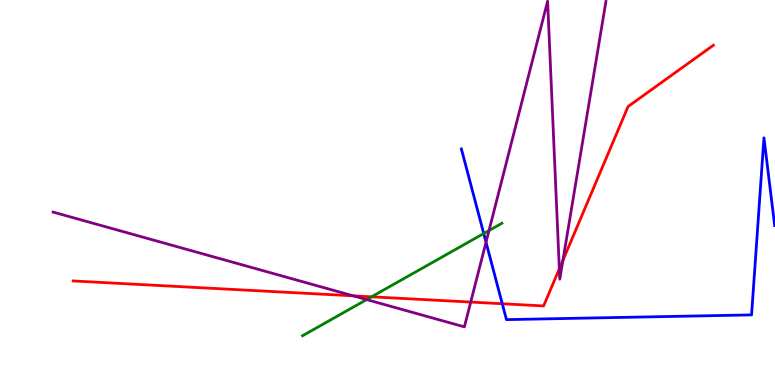[{'lines': ['blue', 'red'], 'intersections': [{'x': 6.48, 'y': 2.11}]}, {'lines': ['green', 'red'], 'intersections': [{'x': 4.79, 'y': 2.29}]}, {'lines': ['purple', 'red'], 'intersections': [{'x': 4.56, 'y': 2.32}, {'x': 6.07, 'y': 2.15}, {'x': 7.22, 'y': 3.02}, {'x': 7.26, 'y': 3.24}]}, {'lines': ['blue', 'green'], 'intersections': [{'x': 6.24, 'y': 3.93}]}, {'lines': ['blue', 'purple'], 'intersections': [{'x': 6.27, 'y': 3.71}]}, {'lines': ['green', 'purple'], 'intersections': [{'x': 4.73, 'y': 2.22}, {'x': 6.31, 'y': 4.01}]}]